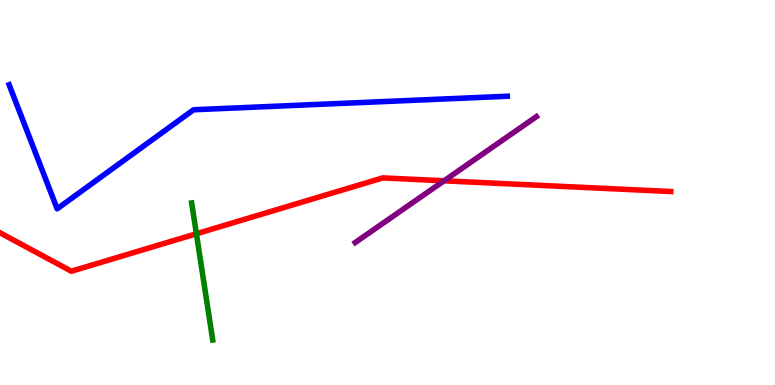[{'lines': ['blue', 'red'], 'intersections': []}, {'lines': ['green', 'red'], 'intersections': [{'x': 2.53, 'y': 3.93}]}, {'lines': ['purple', 'red'], 'intersections': [{'x': 5.73, 'y': 5.3}]}, {'lines': ['blue', 'green'], 'intersections': []}, {'lines': ['blue', 'purple'], 'intersections': []}, {'lines': ['green', 'purple'], 'intersections': []}]